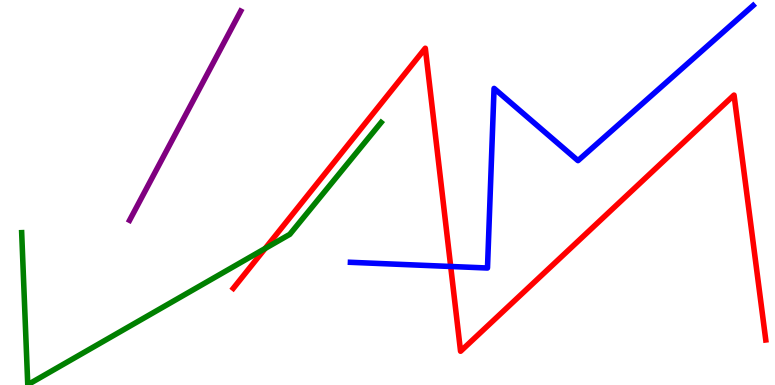[{'lines': ['blue', 'red'], 'intersections': [{'x': 5.82, 'y': 3.08}]}, {'lines': ['green', 'red'], 'intersections': [{'x': 3.42, 'y': 3.55}]}, {'lines': ['purple', 'red'], 'intersections': []}, {'lines': ['blue', 'green'], 'intersections': []}, {'lines': ['blue', 'purple'], 'intersections': []}, {'lines': ['green', 'purple'], 'intersections': []}]